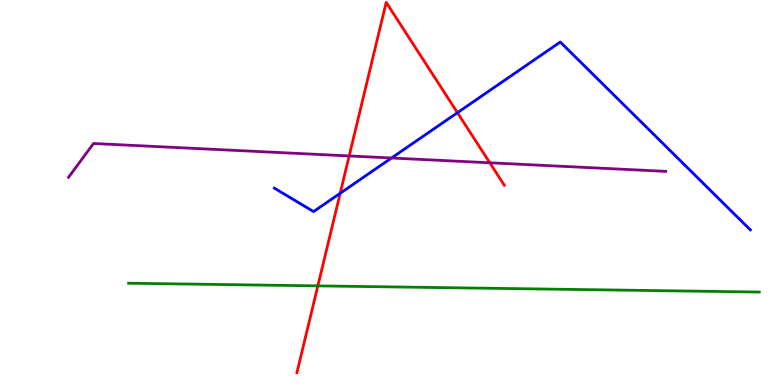[{'lines': ['blue', 'red'], 'intersections': [{'x': 4.39, 'y': 4.98}, {'x': 5.9, 'y': 7.07}]}, {'lines': ['green', 'red'], 'intersections': [{'x': 4.1, 'y': 2.57}]}, {'lines': ['purple', 'red'], 'intersections': [{'x': 4.51, 'y': 5.95}, {'x': 6.32, 'y': 5.77}]}, {'lines': ['blue', 'green'], 'intersections': []}, {'lines': ['blue', 'purple'], 'intersections': [{'x': 5.05, 'y': 5.9}]}, {'lines': ['green', 'purple'], 'intersections': []}]